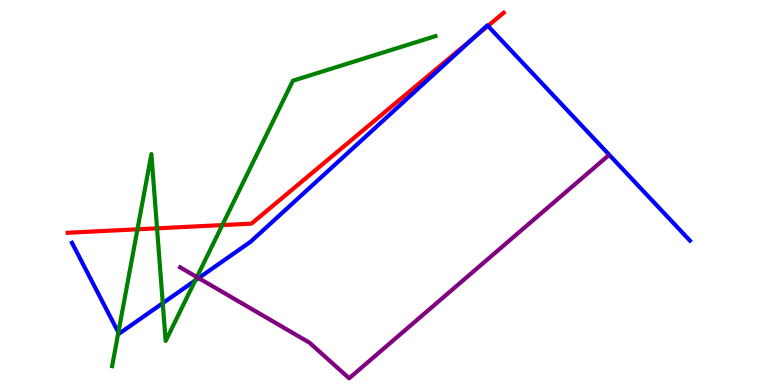[{'lines': ['blue', 'red'], 'intersections': [{'x': 6.12, 'y': 9.02}, {'x': 6.3, 'y': 9.33}]}, {'lines': ['green', 'red'], 'intersections': [{'x': 1.77, 'y': 4.04}, {'x': 2.03, 'y': 4.07}, {'x': 2.87, 'y': 4.15}]}, {'lines': ['purple', 'red'], 'intersections': []}, {'lines': ['blue', 'green'], 'intersections': [{'x': 1.53, 'y': 1.37}, {'x': 2.1, 'y': 2.13}, {'x': 2.52, 'y': 2.72}]}, {'lines': ['blue', 'purple'], 'intersections': [{'x': 2.56, 'y': 2.78}]}, {'lines': ['green', 'purple'], 'intersections': [{'x': 2.54, 'y': 2.8}]}]